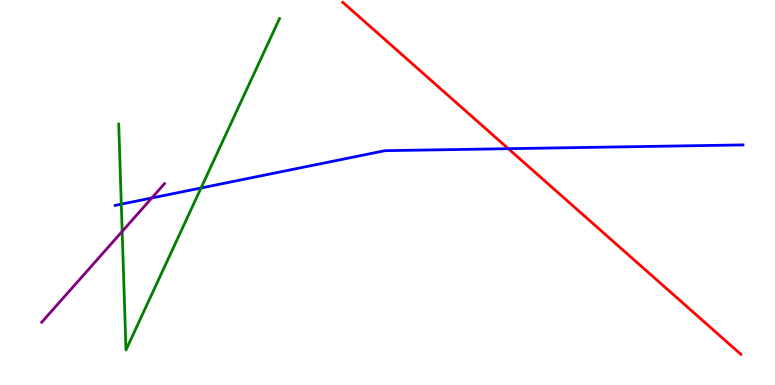[{'lines': ['blue', 'red'], 'intersections': [{'x': 6.56, 'y': 6.14}]}, {'lines': ['green', 'red'], 'intersections': []}, {'lines': ['purple', 'red'], 'intersections': []}, {'lines': ['blue', 'green'], 'intersections': [{'x': 1.57, 'y': 4.7}, {'x': 2.59, 'y': 5.12}]}, {'lines': ['blue', 'purple'], 'intersections': [{'x': 1.96, 'y': 4.86}]}, {'lines': ['green', 'purple'], 'intersections': [{'x': 1.58, 'y': 3.99}]}]